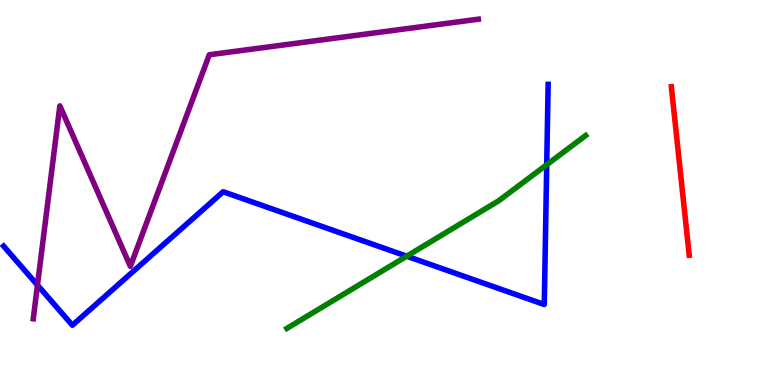[{'lines': ['blue', 'red'], 'intersections': []}, {'lines': ['green', 'red'], 'intersections': []}, {'lines': ['purple', 'red'], 'intersections': []}, {'lines': ['blue', 'green'], 'intersections': [{'x': 5.25, 'y': 3.35}, {'x': 7.05, 'y': 5.72}]}, {'lines': ['blue', 'purple'], 'intersections': [{'x': 0.484, 'y': 2.6}]}, {'lines': ['green', 'purple'], 'intersections': []}]